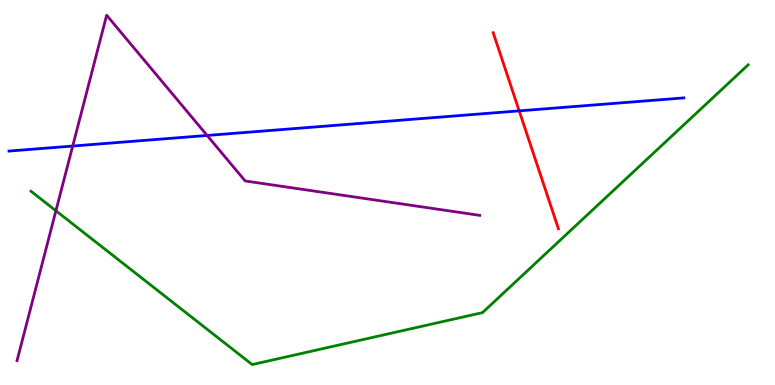[{'lines': ['blue', 'red'], 'intersections': [{'x': 6.7, 'y': 7.12}]}, {'lines': ['green', 'red'], 'intersections': []}, {'lines': ['purple', 'red'], 'intersections': []}, {'lines': ['blue', 'green'], 'intersections': []}, {'lines': ['blue', 'purple'], 'intersections': [{'x': 0.938, 'y': 6.21}, {'x': 2.67, 'y': 6.48}]}, {'lines': ['green', 'purple'], 'intersections': [{'x': 0.721, 'y': 4.53}]}]